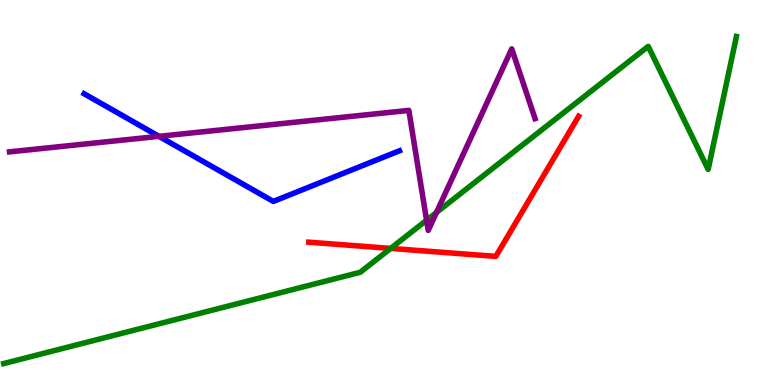[{'lines': ['blue', 'red'], 'intersections': []}, {'lines': ['green', 'red'], 'intersections': [{'x': 5.04, 'y': 3.55}]}, {'lines': ['purple', 'red'], 'intersections': []}, {'lines': ['blue', 'green'], 'intersections': []}, {'lines': ['blue', 'purple'], 'intersections': [{'x': 2.05, 'y': 6.46}]}, {'lines': ['green', 'purple'], 'intersections': [{'x': 5.5, 'y': 4.28}, {'x': 5.63, 'y': 4.48}]}]